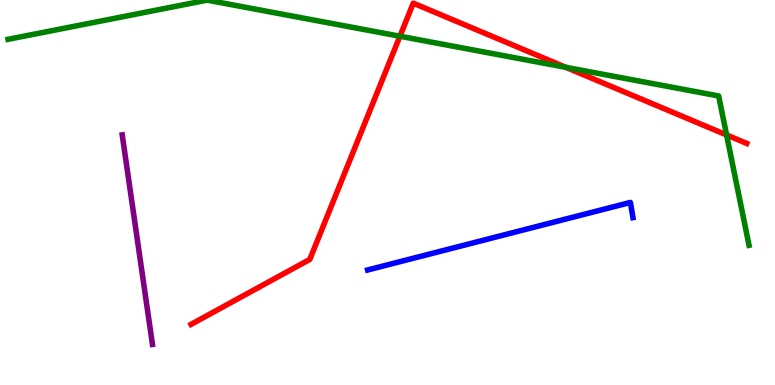[{'lines': ['blue', 'red'], 'intersections': []}, {'lines': ['green', 'red'], 'intersections': [{'x': 5.16, 'y': 9.06}, {'x': 7.3, 'y': 8.25}, {'x': 9.38, 'y': 6.5}]}, {'lines': ['purple', 'red'], 'intersections': []}, {'lines': ['blue', 'green'], 'intersections': []}, {'lines': ['blue', 'purple'], 'intersections': []}, {'lines': ['green', 'purple'], 'intersections': []}]